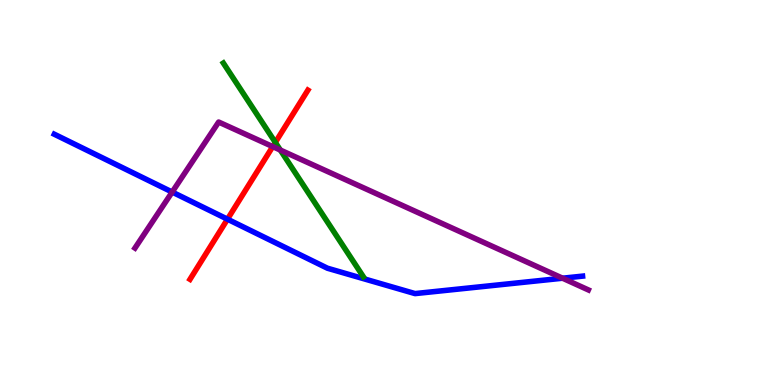[{'lines': ['blue', 'red'], 'intersections': [{'x': 2.94, 'y': 4.31}]}, {'lines': ['green', 'red'], 'intersections': [{'x': 3.55, 'y': 6.3}]}, {'lines': ['purple', 'red'], 'intersections': [{'x': 3.52, 'y': 6.19}]}, {'lines': ['blue', 'green'], 'intersections': []}, {'lines': ['blue', 'purple'], 'intersections': [{'x': 2.22, 'y': 5.01}, {'x': 7.26, 'y': 2.77}]}, {'lines': ['green', 'purple'], 'intersections': [{'x': 3.62, 'y': 6.1}]}]